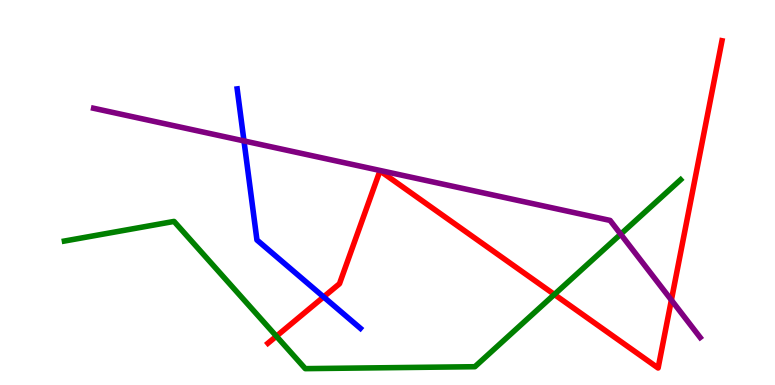[{'lines': ['blue', 'red'], 'intersections': [{'x': 4.18, 'y': 2.29}]}, {'lines': ['green', 'red'], 'intersections': [{'x': 3.57, 'y': 1.27}, {'x': 7.15, 'y': 2.35}]}, {'lines': ['purple', 'red'], 'intersections': [{'x': 8.66, 'y': 2.21}]}, {'lines': ['blue', 'green'], 'intersections': []}, {'lines': ['blue', 'purple'], 'intersections': [{'x': 3.15, 'y': 6.34}]}, {'lines': ['green', 'purple'], 'intersections': [{'x': 8.01, 'y': 3.92}]}]